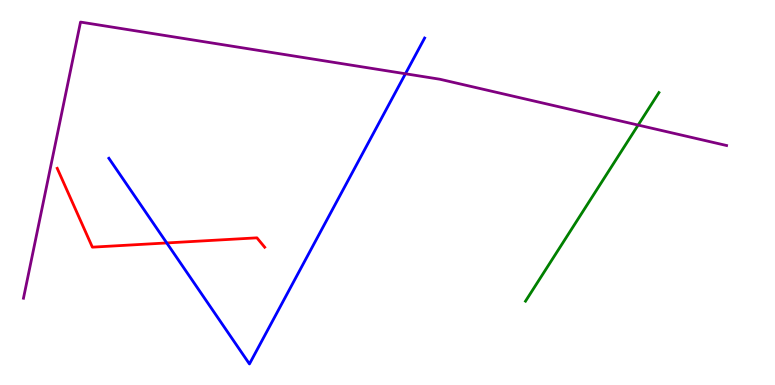[{'lines': ['blue', 'red'], 'intersections': [{'x': 2.15, 'y': 3.69}]}, {'lines': ['green', 'red'], 'intersections': []}, {'lines': ['purple', 'red'], 'intersections': []}, {'lines': ['blue', 'green'], 'intersections': []}, {'lines': ['blue', 'purple'], 'intersections': [{'x': 5.23, 'y': 8.08}]}, {'lines': ['green', 'purple'], 'intersections': [{'x': 8.23, 'y': 6.75}]}]